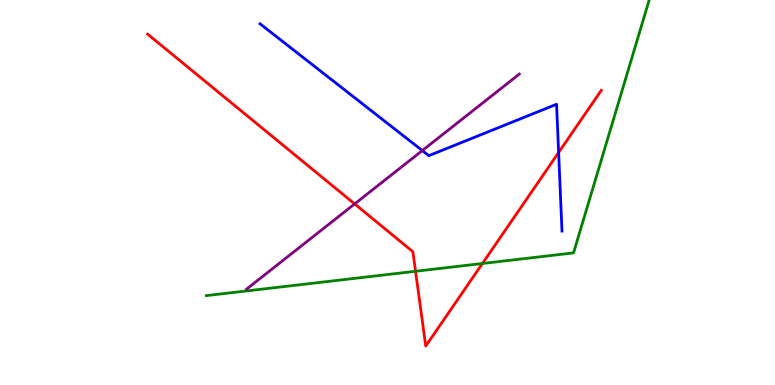[{'lines': ['blue', 'red'], 'intersections': [{'x': 7.21, 'y': 6.04}]}, {'lines': ['green', 'red'], 'intersections': [{'x': 5.36, 'y': 2.95}, {'x': 6.23, 'y': 3.16}]}, {'lines': ['purple', 'red'], 'intersections': [{'x': 4.58, 'y': 4.7}]}, {'lines': ['blue', 'green'], 'intersections': []}, {'lines': ['blue', 'purple'], 'intersections': [{'x': 5.45, 'y': 6.09}]}, {'lines': ['green', 'purple'], 'intersections': []}]